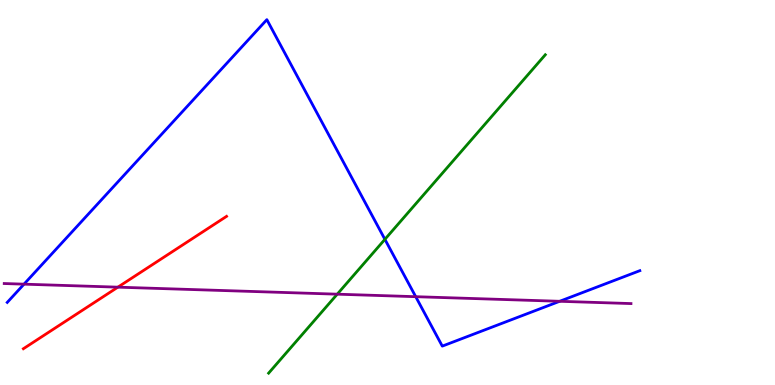[{'lines': ['blue', 'red'], 'intersections': []}, {'lines': ['green', 'red'], 'intersections': []}, {'lines': ['purple', 'red'], 'intersections': [{'x': 1.52, 'y': 2.54}]}, {'lines': ['blue', 'green'], 'intersections': [{'x': 4.97, 'y': 3.78}]}, {'lines': ['blue', 'purple'], 'intersections': [{'x': 0.31, 'y': 2.62}, {'x': 5.36, 'y': 2.29}, {'x': 7.22, 'y': 2.17}]}, {'lines': ['green', 'purple'], 'intersections': [{'x': 4.35, 'y': 2.36}]}]